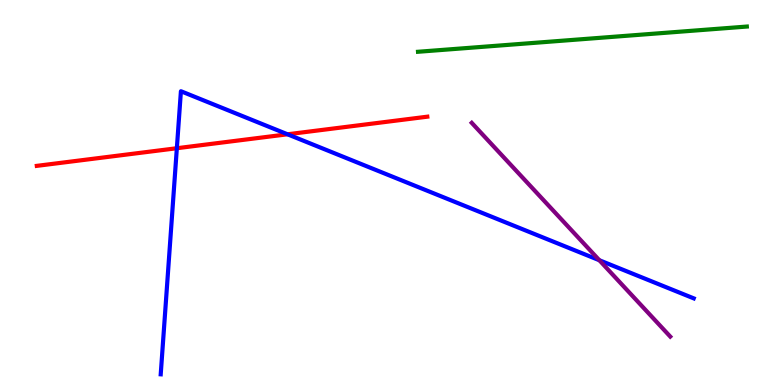[{'lines': ['blue', 'red'], 'intersections': [{'x': 2.28, 'y': 6.15}, {'x': 3.71, 'y': 6.51}]}, {'lines': ['green', 'red'], 'intersections': []}, {'lines': ['purple', 'red'], 'intersections': []}, {'lines': ['blue', 'green'], 'intersections': []}, {'lines': ['blue', 'purple'], 'intersections': [{'x': 7.73, 'y': 3.24}]}, {'lines': ['green', 'purple'], 'intersections': []}]